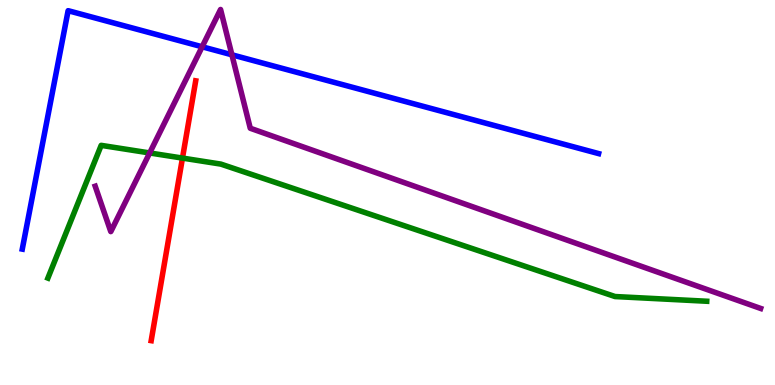[{'lines': ['blue', 'red'], 'intersections': []}, {'lines': ['green', 'red'], 'intersections': [{'x': 2.35, 'y': 5.89}]}, {'lines': ['purple', 'red'], 'intersections': []}, {'lines': ['blue', 'green'], 'intersections': []}, {'lines': ['blue', 'purple'], 'intersections': [{'x': 2.61, 'y': 8.78}, {'x': 2.99, 'y': 8.58}]}, {'lines': ['green', 'purple'], 'intersections': [{'x': 1.93, 'y': 6.03}]}]